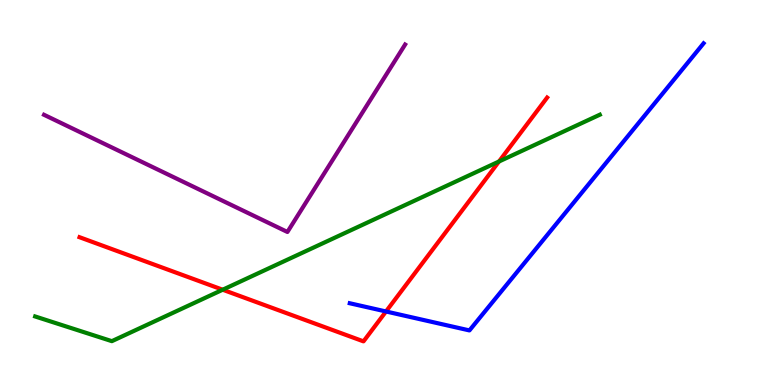[{'lines': ['blue', 'red'], 'intersections': [{'x': 4.98, 'y': 1.91}]}, {'lines': ['green', 'red'], 'intersections': [{'x': 2.87, 'y': 2.47}, {'x': 6.44, 'y': 5.81}]}, {'lines': ['purple', 'red'], 'intersections': []}, {'lines': ['blue', 'green'], 'intersections': []}, {'lines': ['blue', 'purple'], 'intersections': []}, {'lines': ['green', 'purple'], 'intersections': []}]